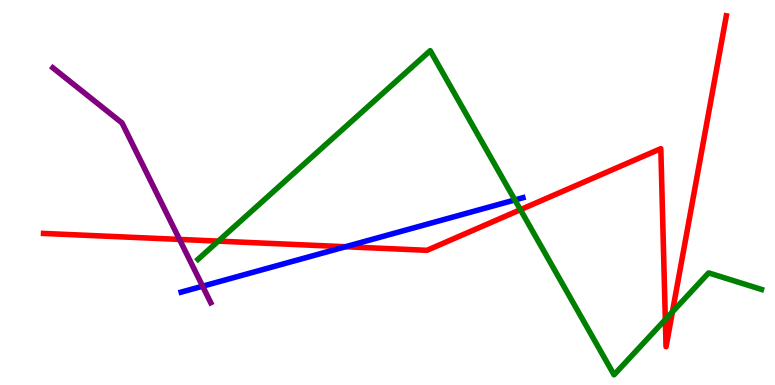[{'lines': ['blue', 'red'], 'intersections': [{'x': 4.46, 'y': 3.59}]}, {'lines': ['green', 'red'], 'intersections': [{'x': 2.82, 'y': 3.74}, {'x': 6.71, 'y': 4.55}, {'x': 8.58, 'y': 1.7}, {'x': 8.68, 'y': 1.9}]}, {'lines': ['purple', 'red'], 'intersections': [{'x': 2.32, 'y': 3.78}]}, {'lines': ['blue', 'green'], 'intersections': [{'x': 6.64, 'y': 4.81}]}, {'lines': ['blue', 'purple'], 'intersections': [{'x': 2.61, 'y': 2.57}]}, {'lines': ['green', 'purple'], 'intersections': []}]